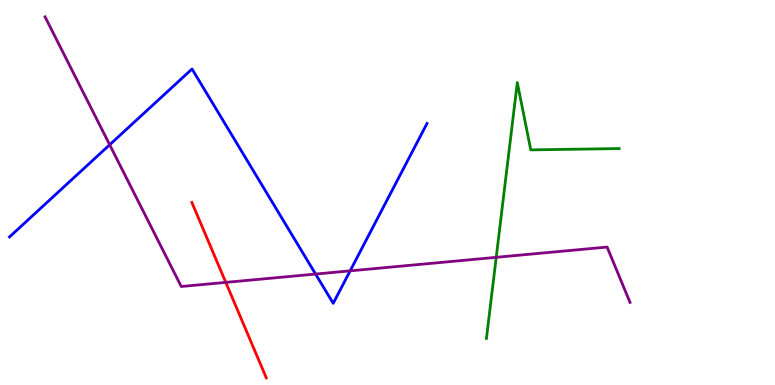[{'lines': ['blue', 'red'], 'intersections': []}, {'lines': ['green', 'red'], 'intersections': []}, {'lines': ['purple', 'red'], 'intersections': [{'x': 2.91, 'y': 2.67}]}, {'lines': ['blue', 'green'], 'intersections': []}, {'lines': ['blue', 'purple'], 'intersections': [{'x': 1.42, 'y': 6.24}, {'x': 4.07, 'y': 2.88}, {'x': 4.52, 'y': 2.96}]}, {'lines': ['green', 'purple'], 'intersections': [{'x': 6.4, 'y': 3.32}]}]